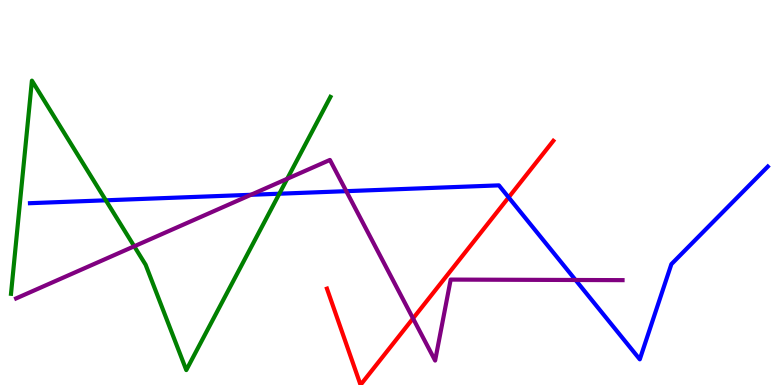[{'lines': ['blue', 'red'], 'intersections': [{'x': 6.56, 'y': 4.87}]}, {'lines': ['green', 'red'], 'intersections': []}, {'lines': ['purple', 'red'], 'intersections': [{'x': 5.33, 'y': 1.73}]}, {'lines': ['blue', 'green'], 'intersections': [{'x': 1.37, 'y': 4.8}, {'x': 3.6, 'y': 4.97}]}, {'lines': ['blue', 'purple'], 'intersections': [{'x': 3.24, 'y': 4.94}, {'x': 4.47, 'y': 5.03}, {'x': 7.43, 'y': 2.73}]}, {'lines': ['green', 'purple'], 'intersections': [{'x': 1.73, 'y': 3.6}, {'x': 3.71, 'y': 5.36}]}]